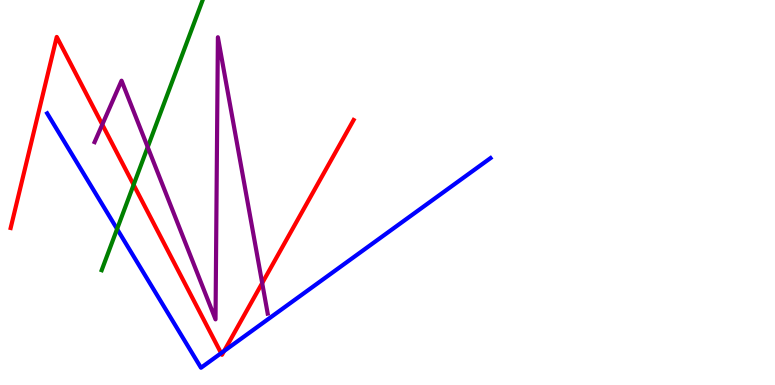[{'lines': ['blue', 'red'], 'intersections': [{'x': 2.85, 'y': 0.827}, {'x': 2.89, 'y': 0.883}]}, {'lines': ['green', 'red'], 'intersections': [{'x': 1.72, 'y': 5.2}]}, {'lines': ['purple', 'red'], 'intersections': [{'x': 1.32, 'y': 6.76}, {'x': 3.38, 'y': 2.65}]}, {'lines': ['blue', 'green'], 'intersections': [{'x': 1.51, 'y': 4.05}]}, {'lines': ['blue', 'purple'], 'intersections': []}, {'lines': ['green', 'purple'], 'intersections': [{'x': 1.91, 'y': 6.18}]}]